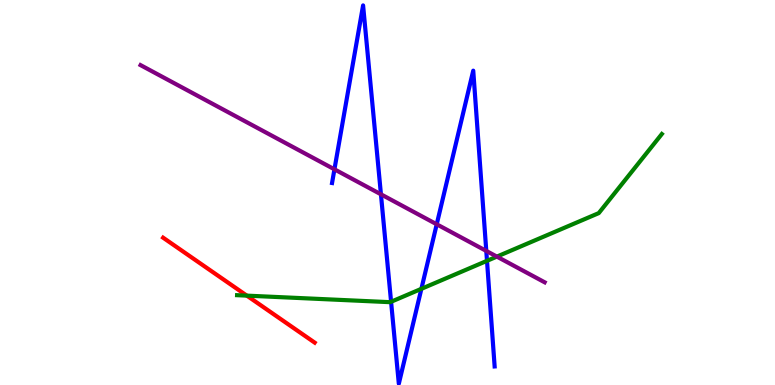[{'lines': ['blue', 'red'], 'intersections': []}, {'lines': ['green', 'red'], 'intersections': [{'x': 3.18, 'y': 2.32}]}, {'lines': ['purple', 'red'], 'intersections': []}, {'lines': ['blue', 'green'], 'intersections': [{'x': 5.05, 'y': 2.16}, {'x': 5.44, 'y': 2.5}, {'x': 6.28, 'y': 3.23}]}, {'lines': ['blue', 'purple'], 'intersections': [{'x': 4.32, 'y': 5.6}, {'x': 4.92, 'y': 4.95}, {'x': 5.64, 'y': 4.17}, {'x': 6.27, 'y': 3.48}]}, {'lines': ['green', 'purple'], 'intersections': [{'x': 6.41, 'y': 3.33}]}]